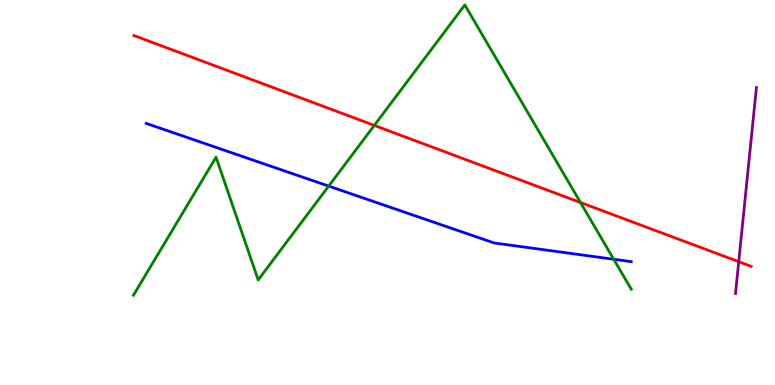[{'lines': ['blue', 'red'], 'intersections': []}, {'lines': ['green', 'red'], 'intersections': [{'x': 4.83, 'y': 6.74}, {'x': 7.49, 'y': 4.74}]}, {'lines': ['purple', 'red'], 'intersections': [{'x': 9.53, 'y': 3.2}]}, {'lines': ['blue', 'green'], 'intersections': [{'x': 4.24, 'y': 5.17}, {'x': 7.92, 'y': 3.27}]}, {'lines': ['blue', 'purple'], 'intersections': []}, {'lines': ['green', 'purple'], 'intersections': []}]